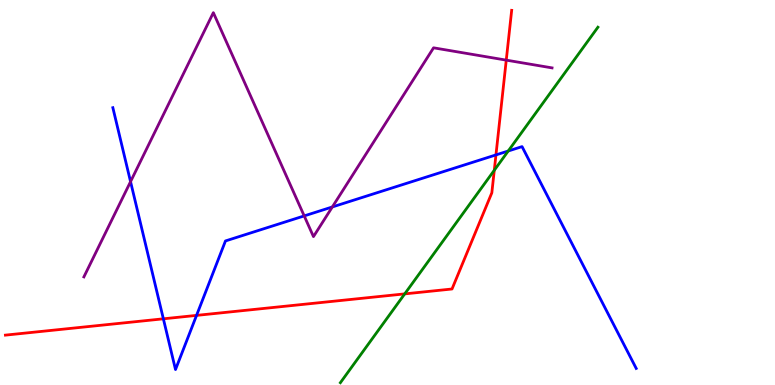[{'lines': ['blue', 'red'], 'intersections': [{'x': 2.11, 'y': 1.72}, {'x': 2.54, 'y': 1.81}, {'x': 6.4, 'y': 5.98}]}, {'lines': ['green', 'red'], 'intersections': [{'x': 5.22, 'y': 2.37}, {'x': 6.38, 'y': 5.58}]}, {'lines': ['purple', 'red'], 'intersections': [{'x': 6.53, 'y': 8.44}]}, {'lines': ['blue', 'green'], 'intersections': [{'x': 6.56, 'y': 6.08}]}, {'lines': ['blue', 'purple'], 'intersections': [{'x': 1.68, 'y': 5.28}, {'x': 3.93, 'y': 4.39}, {'x': 4.29, 'y': 4.62}]}, {'lines': ['green', 'purple'], 'intersections': []}]